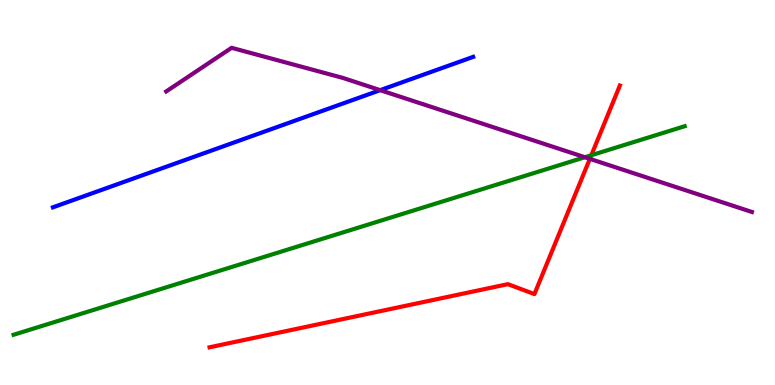[{'lines': ['blue', 'red'], 'intersections': []}, {'lines': ['green', 'red'], 'intersections': [{'x': 7.63, 'y': 5.97}]}, {'lines': ['purple', 'red'], 'intersections': [{'x': 7.61, 'y': 5.87}]}, {'lines': ['blue', 'green'], 'intersections': []}, {'lines': ['blue', 'purple'], 'intersections': [{'x': 4.91, 'y': 7.66}]}, {'lines': ['green', 'purple'], 'intersections': [{'x': 7.55, 'y': 5.92}]}]